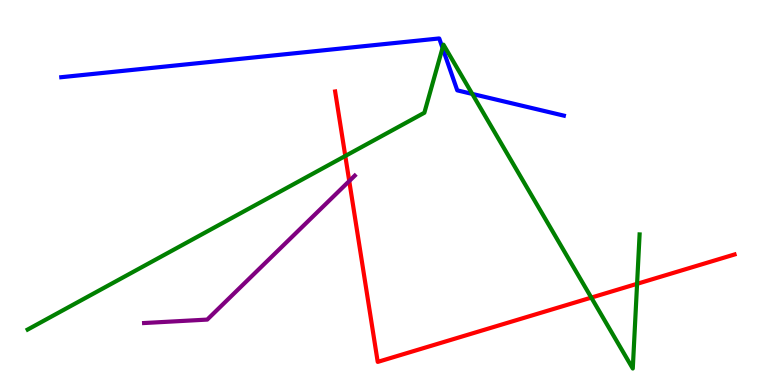[{'lines': ['blue', 'red'], 'intersections': []}, {'lines': ['green', 'red'], 'intersections': [{'x': 4.46, 'y': 5.95}, {'x': 7.63, 'y': 2.27}, {'x': 8.22, 'y': 2.63}]}, {'lines': ['purple', 'red'], 'intersections': [{'x': 4.51, 'y': 5.3}]}, {'lines': ['blue', 'green'], 'intersections': [{'x': 5.71, 'y': 8.75}, {'x': 6.09, 'y': 7.56}]}, {'lines': ['blue', 'purple'], 'intersections': []}, {'lines': ['green', 'purple'], 'intersections': []}]